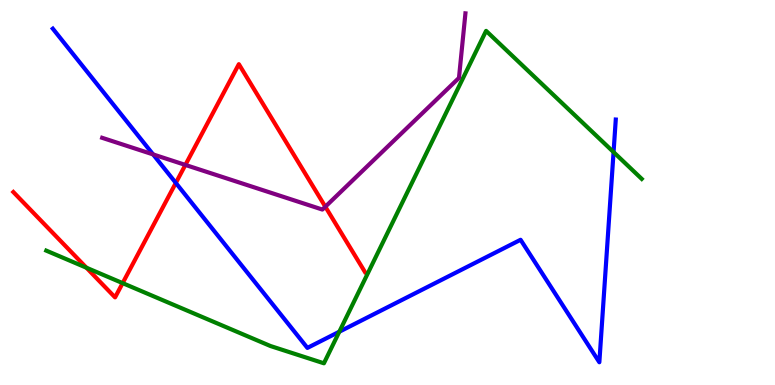[{'lines': ['blue', 'red'], 'intersections': [{'x': 2.27, 'y': 5.25}]}, {'lines': ['green', 'red'], 'intersections': [{'x': 1.12, 'y': 3.05}, {'x': 1.58, 'y': 2.65}]}, {'lines': ['purple', 'red'], 'intersections': [{'x': 2.39, 'y': 5.72}, {'x': 4.2, 'y': 4.63}]}, {'lines': ['blue', 'green'], 'intersections': [{'x': 4.38, 'y': 1.38}, {'x': 7.92, 'y': 6.05}]}, {'lines': ['blue', 'purple'], 'intersections': [{'x': 1.98, 'y': 5.99}]}, {'lines': ['green', 'purple'], 'intersections': []}]